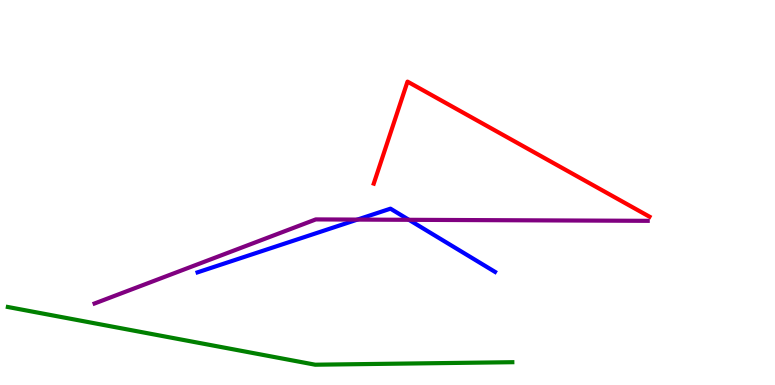[{'lines': ['blue', 'red'], 'intersections': []}, {'lines': ['green', 'red'], 'intersections': []}, {'lines': ['purple', 'red'], 'intersections': []}, {'lines': ['blue', 'green'], 'intersections': []}, {'lines': ['blue', 'purple'], 'intersections': [{'x': 4.61, 'y': 4.3}, {'x': 5.28, 'y': 4.29}]}, {'lines': ['green', 'purple'], 'intersections': []}]